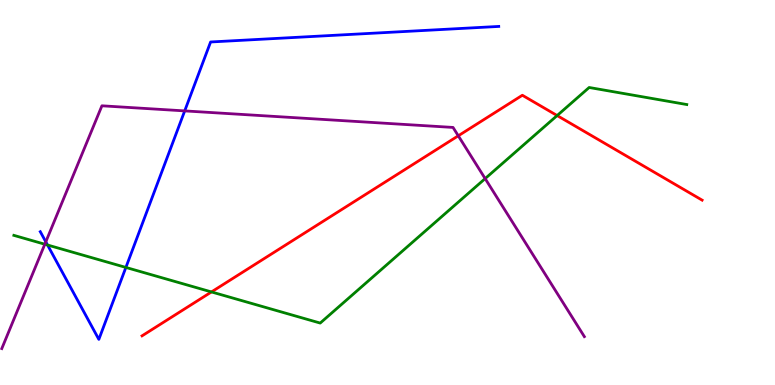[{'lines': ['blue', 'red'], 'intersections': []}, {'lines': ['green', 'red'], 'intersections': [{'x': 2.73, 'y': 2.42}, {'x': 7.19, 'y': 7.0}]}, {'lines': ['purple', 'red'], 'intersections': [{'x': 5.91, 'y': 6.47}]}, {'lines': ['blue', 'green'], 'intersections': [{'x': 0.613, 'y': 3.64}, {'x': 1.62, 'y': 3.05}]}, {'lines': ['blue', 'purple'], 'intersections': [{'x': 0.591, 'y': 3.72}, {'x': 2.38, 'y': 7.12}]}, {'lines': ['green', 'purple'], 'intersections': [{'x': 0.578, 'y': 3.66}, {'x': 6.26, 'y': 5.36}]}]